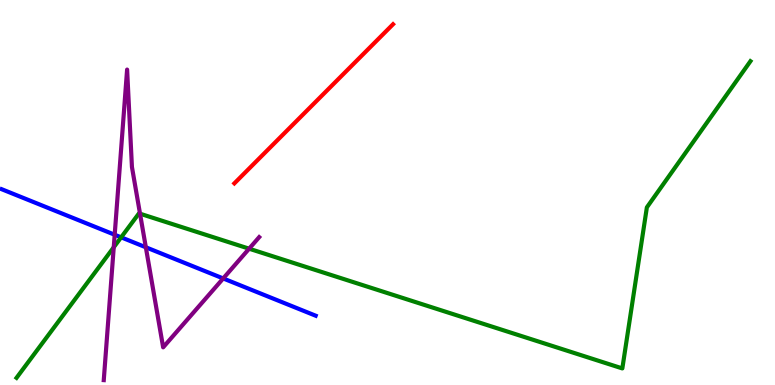[{'lines': ['blue', 'red'], 'intersections': []}, {'lines': ['green', 'red'], 'intersections': []}, {'lines': ['purple', 'red'], 'intersections': []}, {'lines': ['blue', 'green'], 'intersections': [{'x': 1.56, 'y': 3.84}]}, {'lines': ['blue', 'purple'], 'intersections': [{'x': 1.48, 'y': 3.9}, {'x': 1.88, 'y': 3.58}, {'x': 2.88, 'y': 2.77}]}, {'lines': ['green', 'purple'], 'intersections': [{'x': 1.47, 'y': 3.58}, {'x': 1.81, 'y': 4.45}, {'x': 3.21, 'y': 3.54}]}]